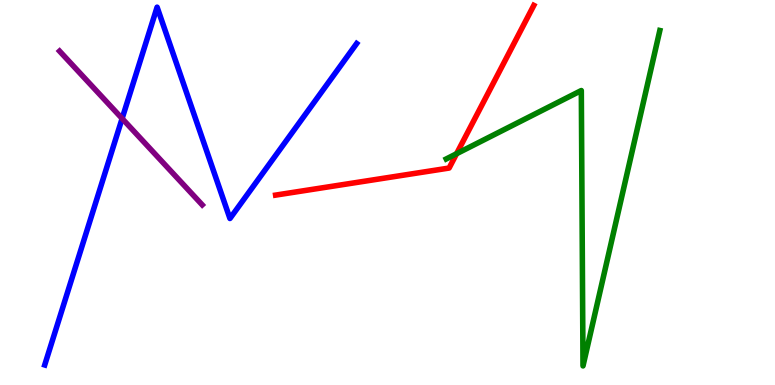[{'lines': ['blue', 'red'], 'intersections': []}, {'lines': ['green', 'red'], 'intersections': [{'x': 5.89, 'y': 6.01}]}, {'lines': ['purple', 'red'], 'intersections': []}, {'lines': ['blue', 'green'], 'intersections': []}, {'lines': ['blue', 'purple'], 'intersections': [{'x': 1.58, 'y': 6.92}]}, {'lines': ['green', 'purple'], 'intersections': []}]